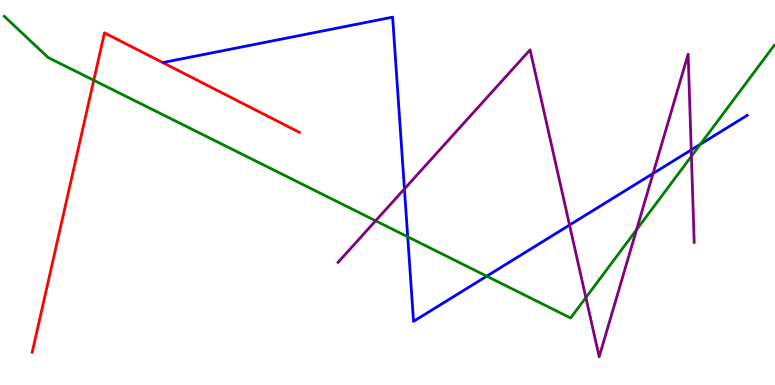[{'lines': ['blue', 'red'], 'intersections': []}, {'lines': ['green', 'red'], 'intersections': [{'x': 1.21, 'y': 7.91}]}, {'lines': ['purple', 'red'], 'intersections': []}, {'lines': ['blue', 'green'], 'intersections': [{'x': 5.26, 'y': 3.85}, {'x': 6.28, 'y': 2.83}, {'x': 9.04, 'y': 6.25}]}, {'lines': ['blue', 'purple'], 'intersections': [{'x': 5.22, 'y': 5.09}, {'x': 7.35, 'y': 4.15}, {'x': 8.43, 'y': 5.49}, {'x': 8.92, 'y': 6.11}]}, {'lines': ['green', 'purple'], 'intersections': [{'x': 4.85, 'y': 4.27}, {'x': 7.56, 'y': 2.27}, {'x': 8.21, 'y': 4.03}, {'x': 8.92, 'y': 5.94}]}]